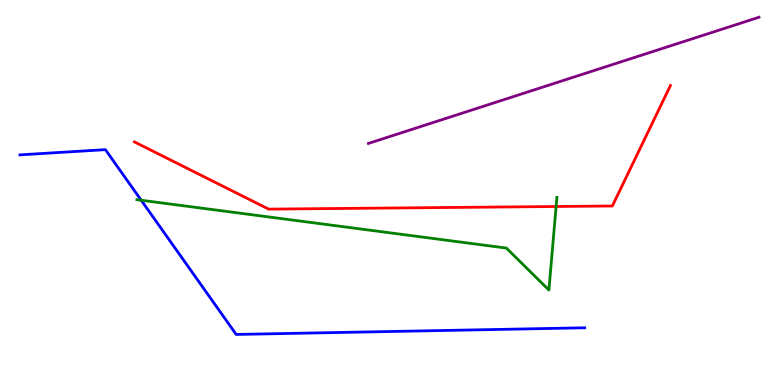[{'lines': ['blue', 'red'], 'intersections': []}, {'lines': ['green', 'red'], 'intersections': [{'x': 7.18, 'y': 4.64}]}, {'lines': ['purple', 'red'], 'intersections': []}, {'lines': ['blue', 'green'], 'intersections': [{'x': 1.82, 'y': 4.8}]}, {'lines': ['blue', 'purple'], 'intersections': []}, {'lines': ['green', 'purple'], 'intersections': []}]